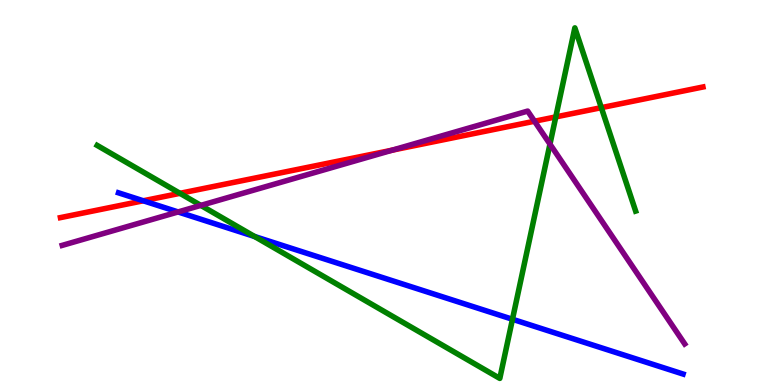[{'lines': ['blue', 'red'], 'intersections': [{'x': 1.85, 'y': 4.79}]}, {'lines': ['green', 'red'], 'intersections': [{'x': 2.32, 'y': 4.98}, {'x': 7.17, 'y': 6.96}, {'x': 7.76, 'y': 7.2}]}, {'lines': ['purple', 'red'], 'intersections': [{'x': 5.06, 'y': 6.1}, {'x': 6.9, 'y': 6.85}]}, {'lines': ['blue', 'green'], 'intersections': [{'x': 3.28, 'y': 3.86}, {'x': 6.61, 'y': 1.71}]}, {'lines': ['blue', 'purple'], 'intersections': [{'x': 2.3, 'y': 4.49}]}, {'lines': ['green', 'purple'], 'intersections': [{'x': 2.59, 'y': 4.67}, {'x': 7.1, 'y': 6.26}]}]